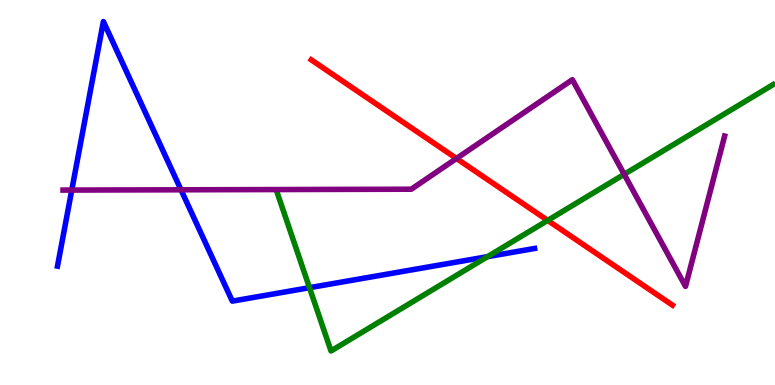[{'lines': ['blue', 'red'], 'intersections': []}, {'lines': ['green', 'red'], 'intersections': [{'x': 7.07, 'y': 4.28}]}, {'lines': ['purple', 'red'], 'intersections': [{'x': 5.89, 'y': 5.88}]}, {'lines': ['blue', 'green'], 'intersections': [{'x': 3.99, 'y': 2.53}, {'x': 6.29, 'y': 3.33}]}, {'lines': ['blue', 'purple'], 'intersections': [{'x': 0.926, 'y': 5.06}, {'x': 2.34, 'y': 5.07}]}, {'lines': ['green', 'purple'], 'intersections': [{'x': 8.05, 'y': 5.47}]}]